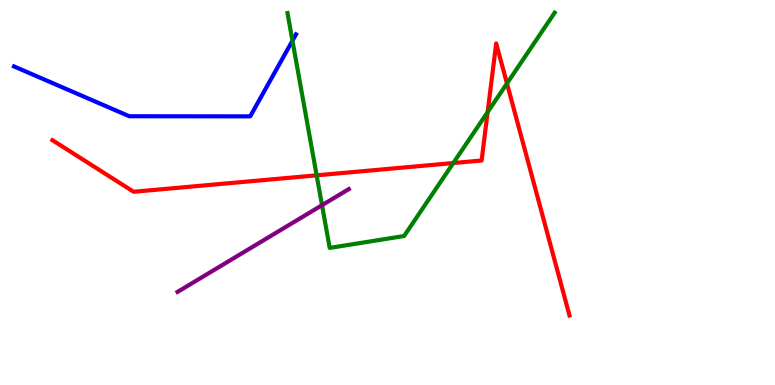[{'lines': ['blue', 'red'], 'intersections': []}, {'lines': ['green', 'red'], 'intersections': [{'x': 4.09, 'y': 5.45}, {'x': 5.85, 'y': 5.77}, {'x': 6.29, 'y': 7.09}, {'x': 6.54, 'y': 7.83}]}, {'lines': ['purple', 'red'], 'intersections': []}, {'lines': ['blue', 'green'], 'intersections': [{'x': 3.77, 'y': 8.94}]}, {'lines': ['blue', 'purple'], 'intersections': []}, {'lines': ['green', 'purple'], 'intersections': [{'x': 4.16, 'y': 4.67}]}]